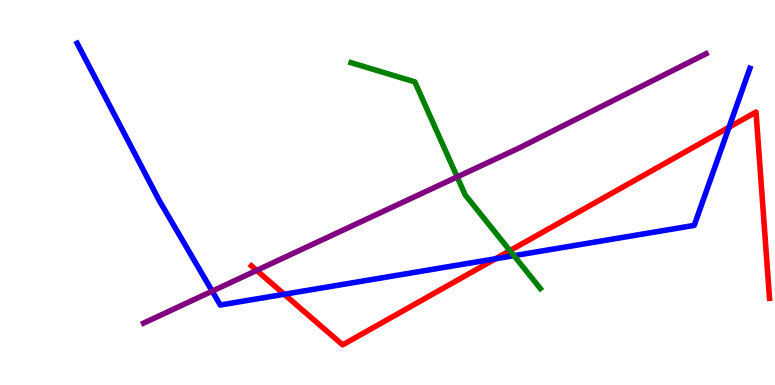[{'lines': ['blue', 'red'], 'intersections': [{'x': 3.67, 'y': 2.36}, {'x': 6.39, 'y': 3.28}, {'x': 9.41, 'y': 6.69}]}, {'lines': ['green', 'red'], 'intersections': [{'x': 6.58, 'y': 3.49}]}, {'lines': ['purple', 'red'], 'intersections': [{'x': 3.31, 'y': 2.98}]}, {'lines': ['blue', 'green'], 'intersections': [{'x': 6.63, 'y': 3.36}]}, {'lines': ['blue', 'purple'], 'intersections': [{'x': 2.74, 'y': 2.44}]}, {'lines': ['green', 'purple'], 'intersections': [{'x': 5.9, 'y': 5.41}]}]